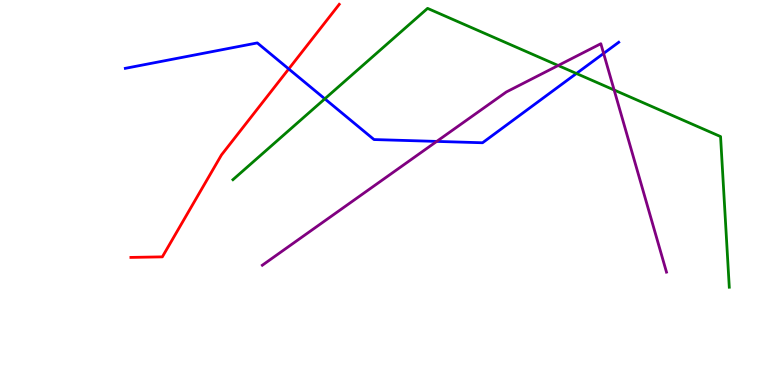[{'lines': ['blue', 'red'], 'intersections': [{'x': 3.73, 'y': 8.21}]}, {'lines': ['green', 'red'], 'intersections': []}, {'lines': ['purple', 'red'], 'intersections': []}, {'lines': ['blue', 'green'], 'intersections': [{'x': 4.19, 'y': 7.43}, {'x': 7.44, 'y': 8.09}]}, {'lines': ['blue', 'purple'], 'intersections': [{'x': 5.64, 'y': 6.33}, {'x': 7.79, 'y': 8.61}]}, {'lines': ['green', 'purple'], 'intersections': [{'x': 7.2, 'y': 8.3}, {'x': 7.92, 'y': 7.66}]}]